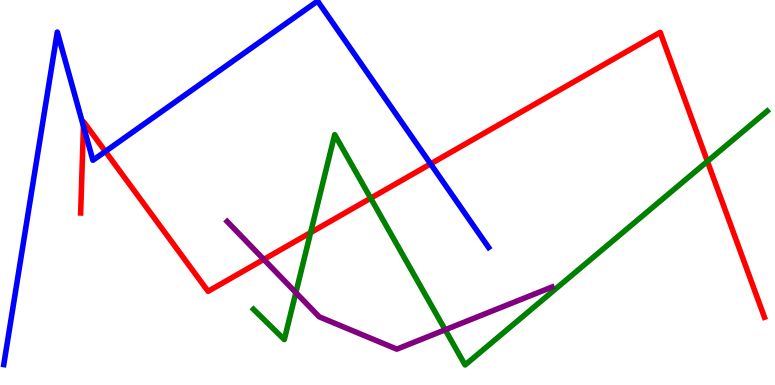[{'lines': ['blue', 'red'], 'intersections': [{'x': 1.08, 'y': 6.72}, {'x': 1.36, 'y': 6.07}, {'x': 5.56, 'y': 5.74}]}, {'lines': ['green', 'red'], 'intersections': [{'x': 4.01, 'y': 3.96}, {'x': 4.78, 'y': 4.85}, {'x': 9.13, 'y': 5.81}]}, {'lines': ['purple', 'red'], 'intersections': [{'x': 3.4, 'y': 3.26}]}, {'lines': ['blue', 'green'], 'intersections': []}, {'lines': ['blue', 'purple'], 'intersections': []}, {'lines': ['green', 'purple'], 'intersections': [{'x': 3.82, 'y': 2.4}, {'x': 5.74, 'y': 1.43}]}]